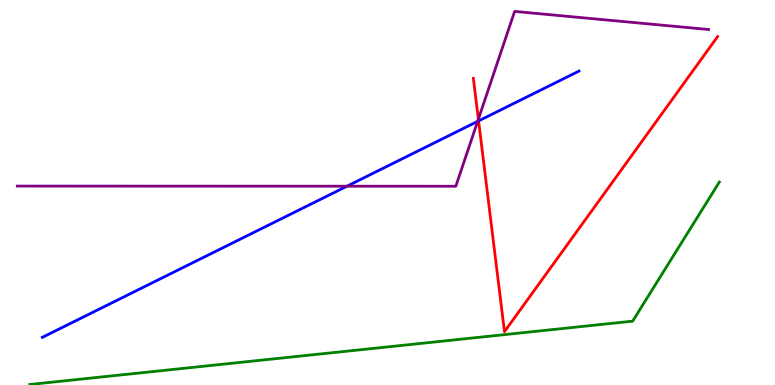[{'lines': ['blue', 'red'], 'intersections': [{'x': 6.18, 'y': 6.86}]}, {'lines': ['green', 'red'], 'intersections': []}, {'lines': ['purple', 'red'], 'intersections': [{'x': 6.17, 'y': 6.9}]}, {'lines': ['blue', 'green'], 'intersections': []}, {'lines': ['blue', 'purple'], 'intersections': [{'x': 4.48, 'y': 5.16}, {'x': 6.16, 'y': 6.85}]}, {'lines': ['green', 'purple'], 'intersections': []}]